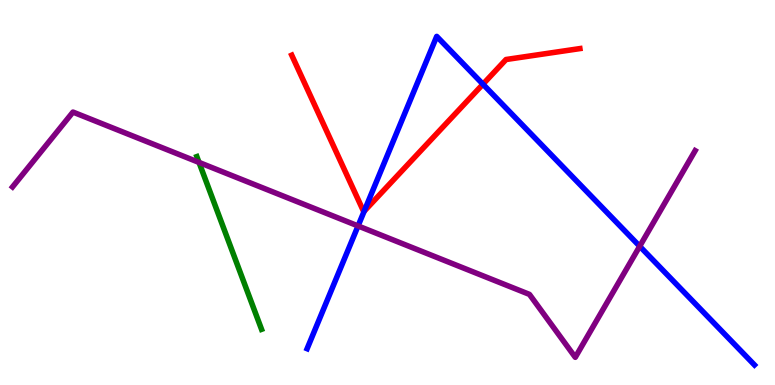[{'lines': ['blue', 'red'], 'intersections': [{'x': 4.7, 'y': 4.51}, {'x': 6.23, 'y': 7.81}]}, {'lines': ['green', 'red'], 'intersections': []}, {'lines': ['purple', 'red'], 'intersections': []}, {'lines': ['blue', 'green'], 'intersections': []}, {'lines': ['blue', 'purple'], 'intersections': [{'x': 4.62, 'y': 4.13}, {'x': 8.25, 'y': 3.6}]}, {'lines': ['green', 'purple'], 'intersections': [{'x': 2.57, 'y': 5.78}]}]